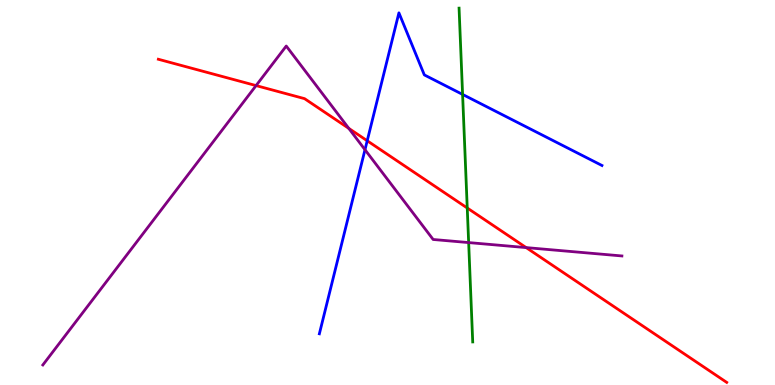[{'lines': ['blue', 'red'], 'intersections': [{'x': 4.74, 'y': 6.34}]}, {'lines': ['green', 'red'], 'intersections': [{'x': 6.03, 'y': 4.6}]}, {'lines': ['purple', 'red'], 'intersections': [{'x': 3.3, 'y': 7.78}, {'x': 4.5, 'y': 6.67}, {'x': 6.79, 'y': 3.57}]}, {'lines': ['blue', 'green'], 'intersections': [{'x': 5.97, 'y': 7.55}]}, {'lines': ['blue', 'purple'], 'intersections': [{'x': 4.71, 'y': 6.11}]}, {'lines': ['green', 'purple'], 'intersections': [{'x': 6.05, 'y': 3.7}]}]